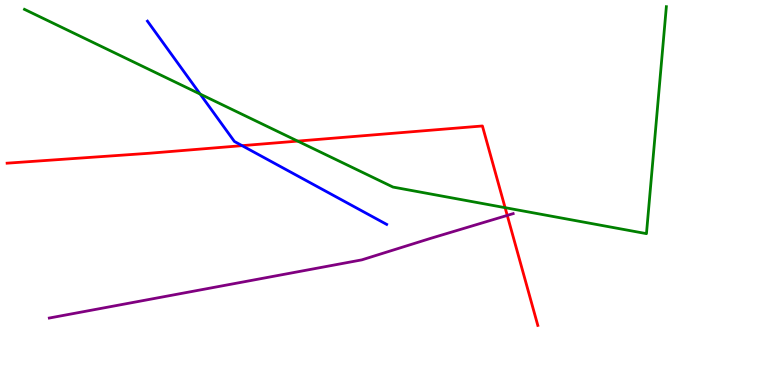[{'lines': ['blue', 'red'], 'intersections': [{'x': 3.12, 'y': 6.22}]}, {'lines': ['green', 'red'], 'intersections': [{'x': 3.84, 'y': 6.34}, {'x': 6.52, 'y': 4.61}]}, {'lines': ['purple', 'red'], 'intersections': [{'x': 6.55, 'y': 4.41}]}, {'lines': ['blue', 'green'], 'intersections': [{'x': 2.58, 'y': 7.56}]}, {'lines': ['blue', 'purple'], 'intersections': []}, {'lines': ['green', 'purple'], 'intersections': []}]